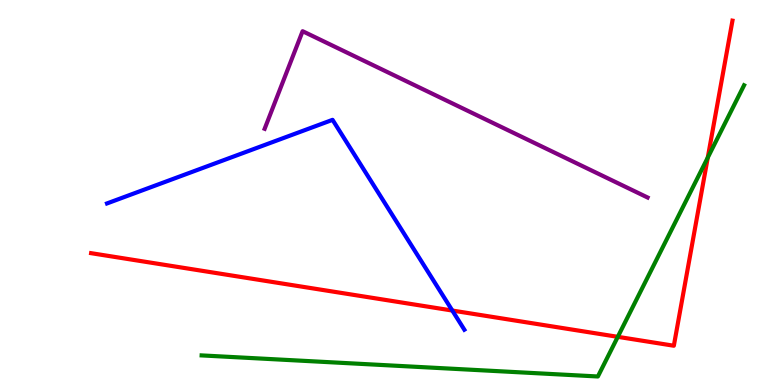[{'lines': ['blue', 'red'], 'intersections': [{'x': 5.84, 'y': 1.93}]}, {'lines': ['green', 'red'], 'intersections': [{'x': 7.97, 'y': 1.25}, {'x': 9.13, 'y': 5.91}]}, {'lines': ['purple', 'red'], 'intersections': []}, {'lines': ['blue', 'green'], 'intersections': []}, {'lines': ['blue', 'purple'], 'intersections': []}, {'lines': ['green', 'purple'], 'intersections': []}]